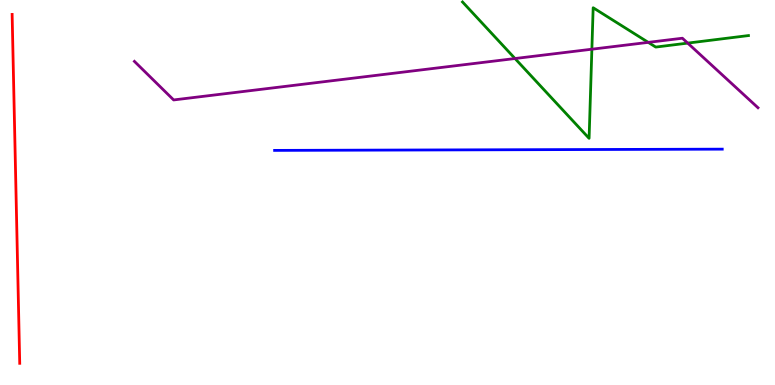[{'lines': ['blue', 'red'], 'intersections': []}, {'lines': ['green', 'red'], 'intersections': []}, {'lines': ['purple', 'red'], 'intersections': []}, {'lines': ['blue', 'green'], 'intersections': []}, {'lines': ['blue', 'purple'], 'intersections': []}, {'lines': ['green', 'purple'], 'intersections': [{'x': 6.65, 'y': 8.48}, {'x': 7.64, 'y': 8.72}, {'x': 8.36, 'y': 8.9}, {'x': 8.87, 'y': 8.88}]}]